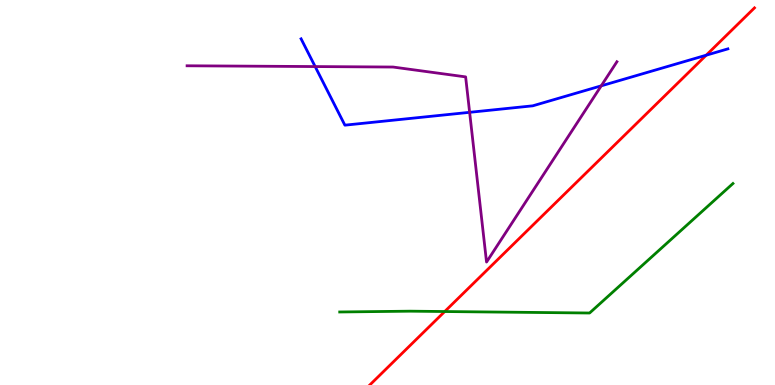[{'lines': ['blue', 'red'], 'intersections': [{'x': 9.11, 'y': 8.57}]}, {'lines': ['green', 'red'], 'intersections': [{'x': 5.74, 'y': 1.91}]}, {'lines': ['purple', 'red'], 'intersections': []}, {'lines': ['blue', 'green'], 'intersections': []}, {'lines': ['blue', 'purple'], 'intersections': [{'x': 4.07, 'y': 8.27}, {'x': 6.06, 'y': 7.08}, {'x': 7.76, 'y': 7.77}]}, {'lines': ['green', 'purple'], 'intersections': []}]